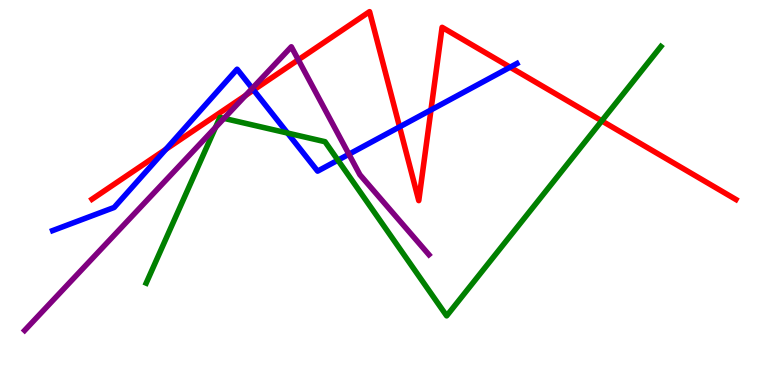[{'lines': ['blue', 'red'], 'intersections': [{'x': 2.14, 'y': 6.12}, {'x': 3.27, 'y': 7.66}, {'x': 5.16, 'y': 6.7}, {'x': 5.56, 'y': 7.14}, {'x': 6.58, 'y': 8.25}]}, {'lines': ['green', 'red'], 'intersections': [{'x': 7.76, 'y': 6.86}]}, {'lines': ['purple', 'red'], 'intersections': [{'x': 3.17, 'y': 7.52}, {'x': 3.85, 'y': 8.45}]}, {'lines': ['blue', 'green'], 'intersections': [{'x': 3.71, 'y': 6.54}, {'x': 4.36, 'y': 5.84}]}, {'lines': ['blue', 'purple'], 'intersections': [{'x': 3.25, 'y': 7.71}, {'x': 4.5, 'y': 5.99}]}, {'lines': ['green', 'purple'], 'intersections': [{'x': 2.78, 'y': 6.69}, {'x': 2.89, 'y': 6.93}]}]